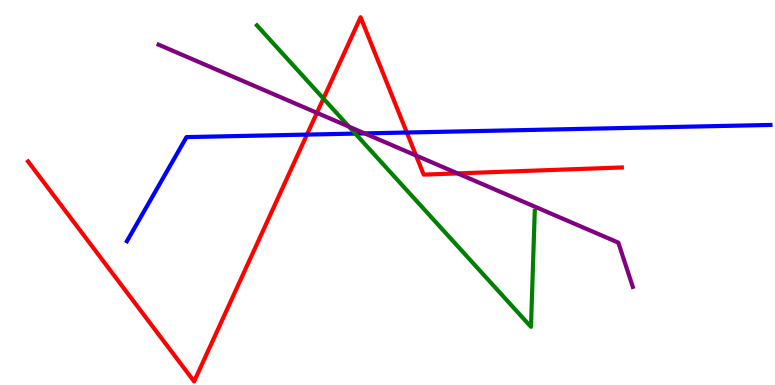[{'lines': ['blue', 'red'], 'intersections': [{'x': 3.96, 'y': 6.5}, {'x': 5.25, 'y': 6.56}]}, {'lines': ['green', 'red'], 'intersections': [{'x': 4.17, 'y': 7.44}]}, {'lines': ['purple', 'red'], 'intersections': [{'x': 4.09, 'y': 7.07}, {'x': 5.37, 'y': 5.96}, {'x': 5.9, 'y': 5.5}]}, {'lines': ['blue', 'green'], 'intersections': [{'x': 4.58, 'y': 6.53}]}, {'lines': ['blue', 'purple'], 'intersections': [{'x': 4.71, 'y': 6.54}]}, {'lines': ['green', 'purple'], 'intersections': [{'x': 4.5, 'y': 6.71}]}]